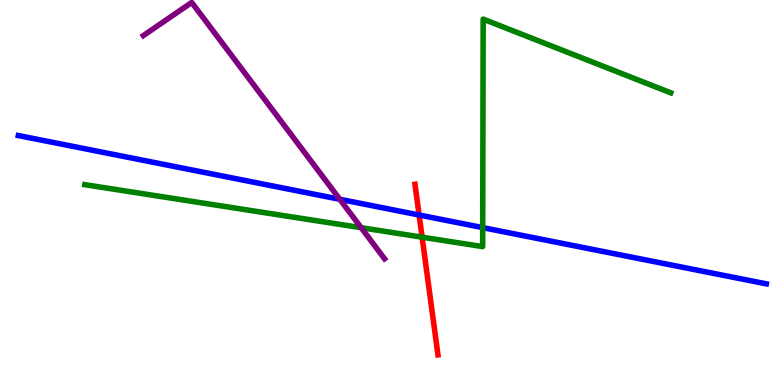[{'lines': ['blue', 'red'], 'intersections': [{'x': 5.41, 'y': 4.42}]}, {'lines': ['green', 'red'], 'intersections': [{'x': 5.45, 'y': 3.84}]}, {'lines': ['purple', 'red'], 'intersections': []}, {'lines': ['blue', 'green'], 'intersections': [{'x': 6.23, 'y': 4.09}]}, {'lines': ['blue', 'purple'], 'intersections': [{'x': 4.38, 'y': 4.82}]}, {'lines': ['green', 'purple'], 'intersections': [{'x': 4.66, 'y': 4.09}]}]